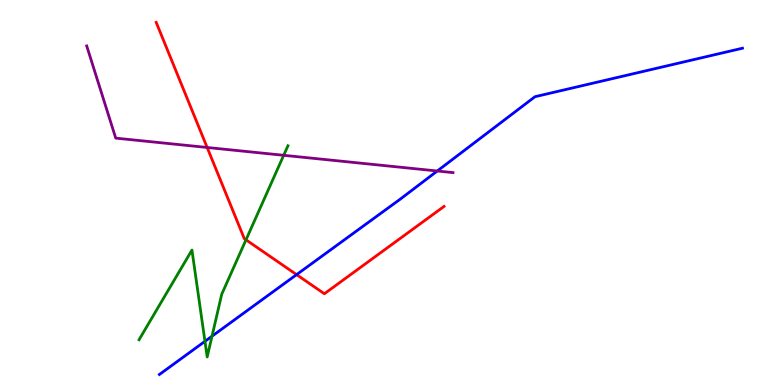[{'lines': ['blue', 'red'], 'intersections': [{'x': 3.83, 'y': 2.87}]}, {'lines': ['green', 'red'], 'intersections': [{'x': 3.17, 'y': 3.77}]}, {'lines': ['purple', 'red'], 'intersections': [{'x': 2.67, 'y': 6.17}]}, {'lines': ['blue', 'green'], 'intersections': [{'x': 2.64, 'y': 1.13}, {'x': 2.74, 'y': 1.27}]}, {'lines': ['blue', 'purple'], 'intersections': [{'x': 5.64, 'y': 5.56}]}, {'lines': ['green', 'purple'], 'intersections': [{'x': 3.66, 'y': 5.97}]}]